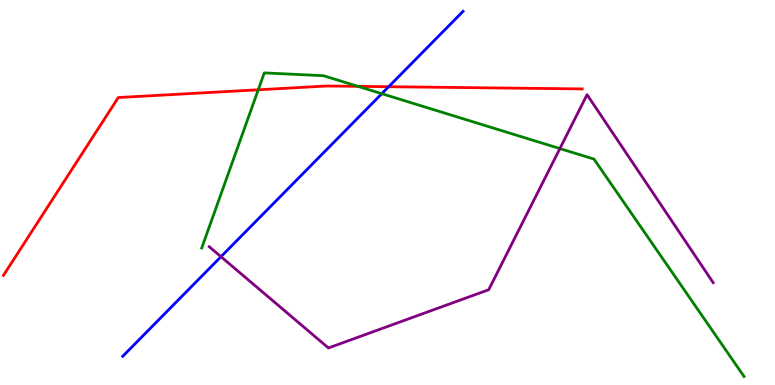[{'lines': ['blue', 'red'], 'intersections': [{'x': 5.02, 'y': 7.75}]}, {'lines': ['green', 'red'], 'intersections': [{'x': 3.33, 'y': 7.67}, {'x': 4.62, 'y': 7.76}]}, {'lines': ['purple', 'red'], 'intersections': []}, {'lines': ['blue', 'green'], 'intersections': [{'x': 4.93, 'y': 7.57}]}, {'lines': ['blue', 'purple'], 'intersections': [{'x': 2.85, 'y': 3.33}]}, {'lines': ['green', 'purple'], 'intersections': [{'x': 7.22, 'y': 6.14}]}]